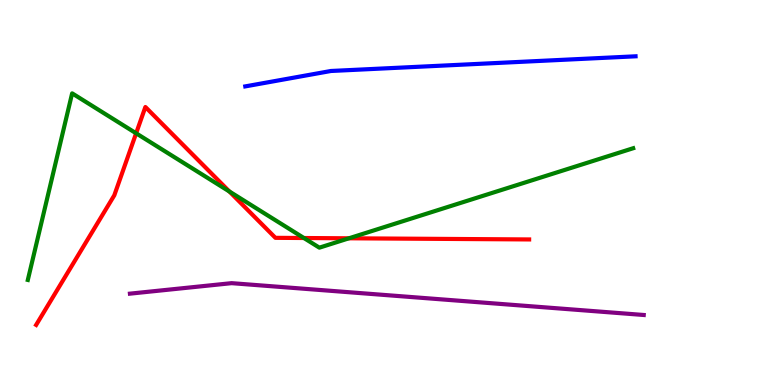[{'lines': ['blue', 'red'], 'intersections': []}, {'lines': ['green', 'red'], 'intersections': [{'x': 1.76, 'y': 6.54}, {'x': 2.96, 'y': 5.03}, {'x': 3.92, 'y': 3.82}, {'x': 4.5, 'y': 3.81}]}, {'lines': ['purple', 'red'], 'intersections': []}, {'lines': ['blue', 'green'], 'intersections': []}, {'lines': ['blue', 'purple'], 'intersections': []}, {'lines': ['green', 'purple'], 'intersections': []}]